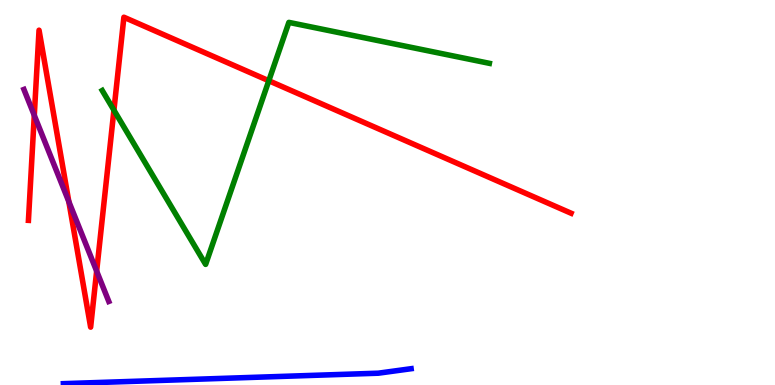[{'lines': ['blue', 'red'], 'intersections': []}, {'lines': ['green', 'red'], 'intersections': [{'x': 1.47, 'y': 7.14}, {'x': 3.47, 'y': 7.9}]}, {'lines': ['purple', 'red'], 'intersections': [{'x': 0.442, 'y': 7.0}, {'x': 0.888, 'y': 4.76}, {'x': 1.25, 'y': 2.96}]}, {'lines': ['blue', 'green'], 'intersections': []}, {'lines': ['blue', 'purple'], 'intersections': []}, {'lines': ['green', 'purple'], 'intersections': []}]